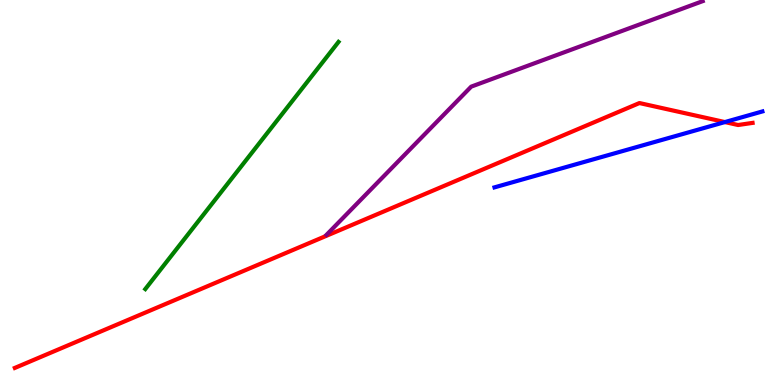[{'lines': ['blue', 'red'], 'intersections': [{'x': 9.35, 'y': 6.83}]}, {'lines': ['green', 'red'], 'intersections': []}, {'lines': ['purple', 'red'], 'intersections': []}, {'lines': ['blue', 'green'], 'intersections': []}, {'lines': ['blue', 'purple'], 'intersections': []}, {'lines': ['green', 'purple'], 'intersections': []}]